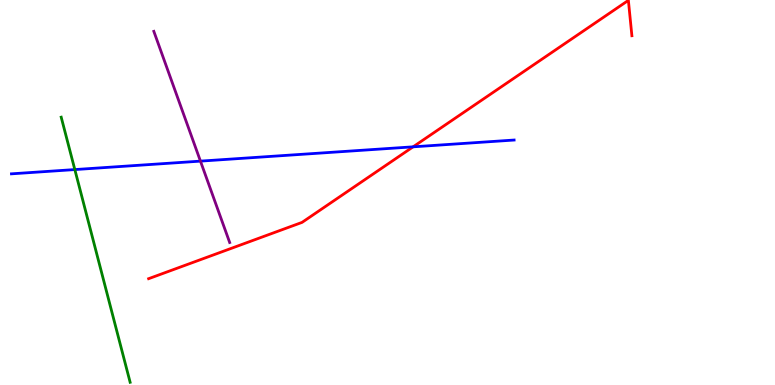[{'lines': ['blue', 'red'], 'intersections': [{'x': 5.33, 'y': 6.19}]}, {'lines': ['green', 'red'], 'intersections': []}, {'lines': ['purple', 'red'], 'intersections': []}, {'lines': ['blue', 'green'], 'intersections': [{'x': 0.965, 'y': 5.6}]}, {'lines': ['blue', 'purple'], 'intersections': [{'x': 2.59, 'y': 5.81}]}, {'lines': ['green', 'purple'], 'intersections': []}]